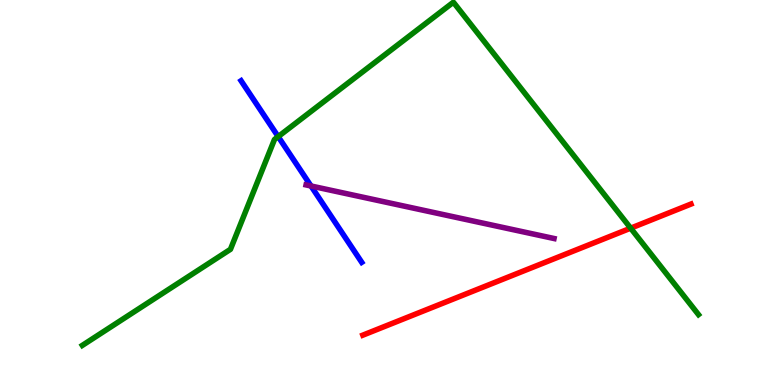[{'lines': ['blue', 'red'], 'intersections': []}, {'lines': ['green', 'red'], 'intersections': [{'x': 8.14, 'y': 4.07}]}, {'lines': ['purple', 'red'], 'intersections': []}, {'lines': ['blue', 'green'], 'intersections': [{'x': 3.59, 'y': 6.45}]}, {'lines': ['blue', 'purple'], 'intersections': [{'x': 4.01, 'y': 5.17}]}, {'lines': ['green', 'purple'], 'intersections': []}]